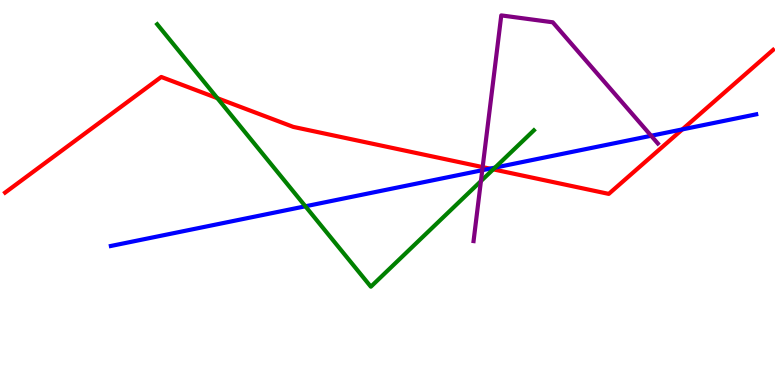[{'lines': ['blue', 'red'], 'intersections': [{'x': 6.32, 'y': 5.62}, {'x': 8.8, 'y': 6.64}]}, {'lines': ['green', 'red'], 'intersections': [{'x': 2.8, 'y': 7.45}, {'x': 6.36, 'y': 5.6}]}, {'lines': ['purple', 'red'], 'intersections': [{'x': 6.23, 'y': 5.66}]}, {'lines': ['blue', 'green'], 'intersections': [{'x': 3.94, 'y': 4.64}, {'x': 6.39, 'y': 5.65}]}, {'lines': ['blue', 'purple'], 'intersections': [{'x': 6.22, 'y': 5.58}, {'x': 8.4, 'y': 6.47}]}, {'lines': ['green', 'purple'], 'intersections': [{'x': 6.21, 'y': 5.3}]}]